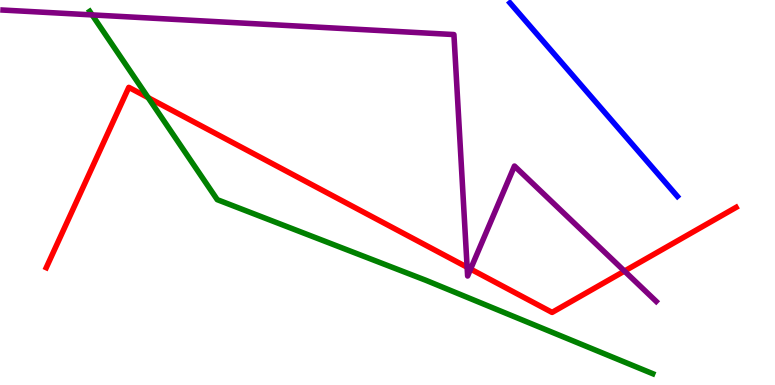[{'lines': ['blue', 'red'], 'intersections': []}, {'lines': ['green', 'red'], 'intersections': [{'x': 1.91, 'y': 7.46}]}, {'lines': ['purple', 'red'], 'intersections': [{'x': 6.03, 'y': 3.06}, {'x': 6.07, 'y': 3.01}, {'x': 8.06, 'y': 2.96}]}, {'lines': ['blue', 'green'], 'intersections': []}, {'lines': ['blue', 'purple'], 'intersections': []}, {'lines': ['green', 'purple'], 'intersections': [{'x': 1.19, 'y': 9.61}]}]